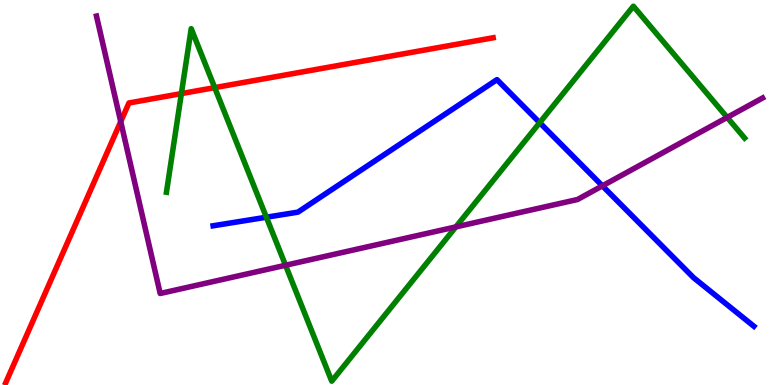[{'lines': ['blue', 'red'], 'intersections': []}, {'lines': ['green', 'red'], 'intersections': [{'x': 2.34, 'y': 7.57}, {'x': 2.77, 'y': 7.72}]}, {'lines': ['purple', 'red'], 'intersections': [{'x': 1.56, 'y': 6.84}]}, {'lines': ['blue', 'green'], 'intersections': [{'x': 3.44, 'y': 4.36}, {'x': 6.96, 'y': 6.81}]}, {'lines': ['blue', 'purple'], 'intersections': [{'x': 7.77, 'y': 5.17}]}, {'lines': ['green', 'purple'], 'intersections': [{'x': 3.68, 'y': 3.11}, {'x': 5.88, 'y': 4.11}, {'x': 9.38, 'y': 6.95}]}]